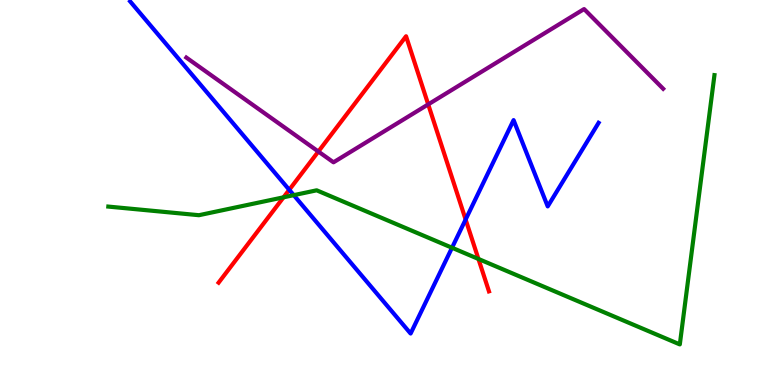[{'lines': ['blue', 'red'], 'intersections': [{'x': 3.73, 'y': 5.07}, {'x': 6.01, 'y': 4.3}]}, {'lines': ['green', 'red'], 'intersections': [{'x': 3.66, 'y': 4.87}, {'x': 6.17, 'y': 3.27}]}, {'lines': ['purple', 'red'], 'intersections': [{'x': 4.11, 'y': 6.06}, {'x': 5.53, 'y': 7.29}]}, {'lines': ['blue', 'green'], 'intersections': [{'x': 3.79, 'y': 4.93}, {'x': 5.83, 'y': 3.57}]}, {'lines': ['blue', 'purple'], 'intersections': []}, {'lines': ['green', 'purple'], 'intersections': []}]